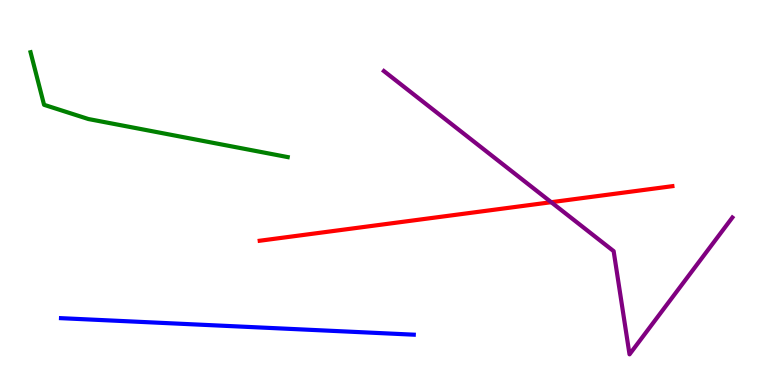[{'lines': ['blue', 'red'], 'intersections': []}, {'lines': ['green', 'red'], 'intersections': []}, {'lines': ['purple', 'red'], 'intersections': [{'x': 7.11, 'y': 4.75}]}, {'lines': ['blue', 'green'], 'intersections': []}, {'lines': ['blue', 'purple'], 'intersections': []}, {'lines': ['green', 'purple'], 'intersections': []}]